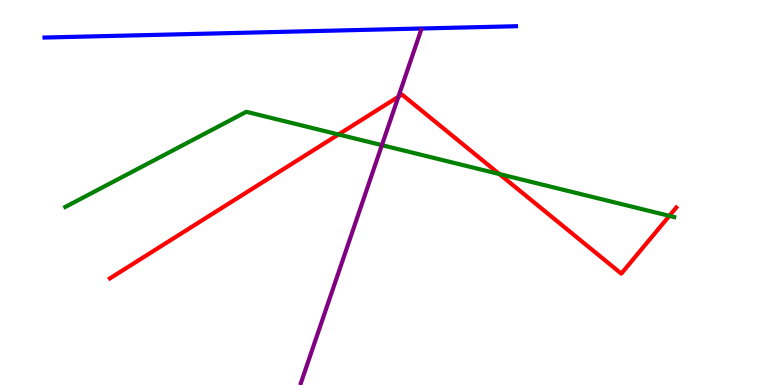[{'lines': ['blue', 'red'], 'intersections': []}, {'lines': ['green', 'red'], 'intersections': [{'x': 4.37, 'y': 6.51}, {'x': 6.44, 'y': 5.48}, {'x': 8.64, 'y': 4.39}]}, {'lines': ['purple', 'red'], 'intersections': [{'x': 5.14, 'y': 7.49}]}, {'lines': ['blue', 'green'], 'intersections': []}, {'lines': ['blue', 'purple'], 'intersections': []}, {'lines': ['green', 'purple'], 'intersections': [{'x': 4.93, 'y': 6.23}]}]